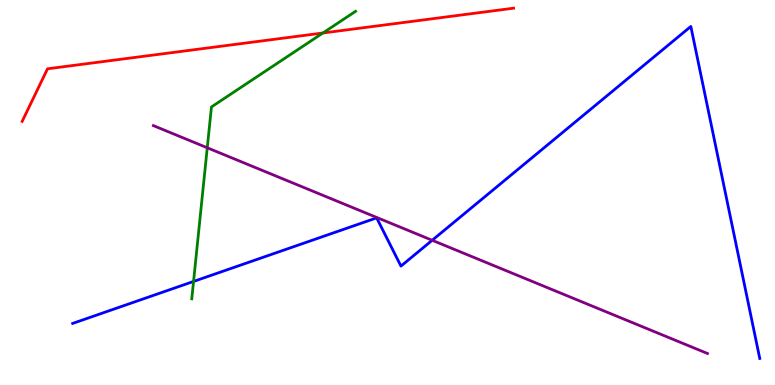[{'lines': ['blue', 'red'], 'intersections': []}, {'lines': ['green', 'red'], 'intersections': [{'x': 4.17, 'y': 9.14}]}, {'lines': ['purple', 'red'], 'intersections': []}, {'lines': ['blue', 'green'], 'intersections': [{'x': 2.5, 'y': 2.69}]}, {'lines': ['blue', 'purple'], 'intersections': [{'x': 5.58, 'y': 3.76}]}, {'lines': ['green', 'purple'], 'intersections': [{'x': 2.67, 'y': 6.16}]}]